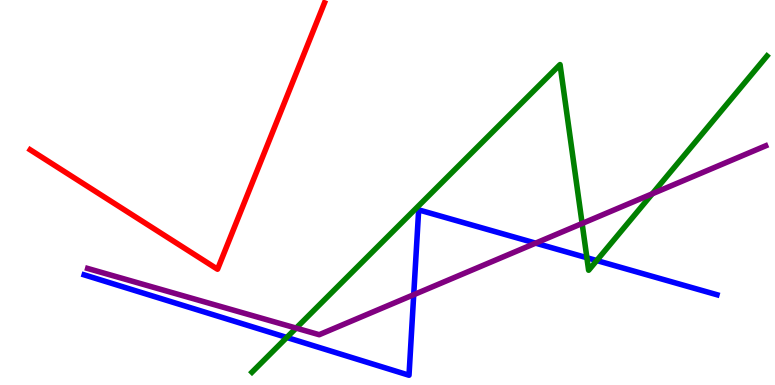[{'lines': ['blue', 'red'], 'intersections': []}, {'lines': ['green', 'red'], 'intersections': []}, {'lines': ['purple', 'red'], 'intersections': []}, {'lines': ['blue', 'green'], 'intersections': [{'x': 3.7, 'y': 1.23}, {'x': 7.57, 'y': 3.31}, {'x': 7.7, 'y': 3.23}]}, {'lines': ['blue', 'purple'], 'intersections': [{'x': 5.34, 'y': 2.35}, {'x': 6.91, 'y': 3.68}]}, {'lines': ['green', 'purple'], 'intersections': [{'x': 3.82, 'y': 1.48}, {'x': 7.51, 'y': 4.2}, {'x': 8.42, 'y': 4.97}]}]